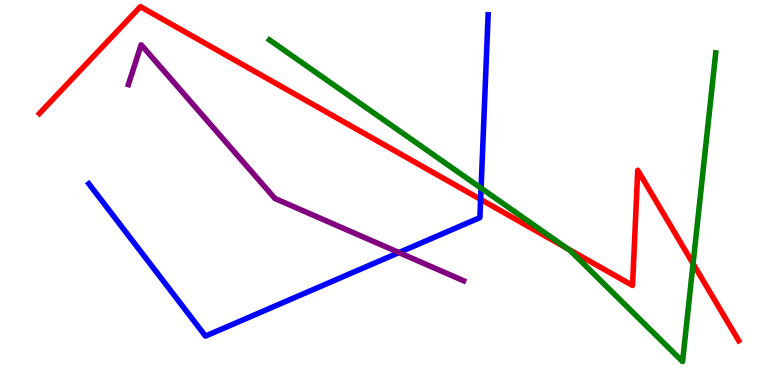[{'lines': ['blue', 'red'], 'intersections': [{'x': 6.2, 'y': 4.82}]}, {'lines': ['green', 'red'], 'intersections': [{'x': 7.32, 'y': 3.55}, {'x': 8.94, 'y': 3.15}]}, {'lines': ['purple', 'red'], 'intersections': []}, {'lines': ['blue', 'green'], 'intersections': [{'x': 6.21, 'y': 5.11}]}, {'lines': ['blue', 'purple'], 'intersections': [{'x': 5.15, 'y': 3.44}]}, {'lines': ['green', 'purple'], 'intersections': []}]